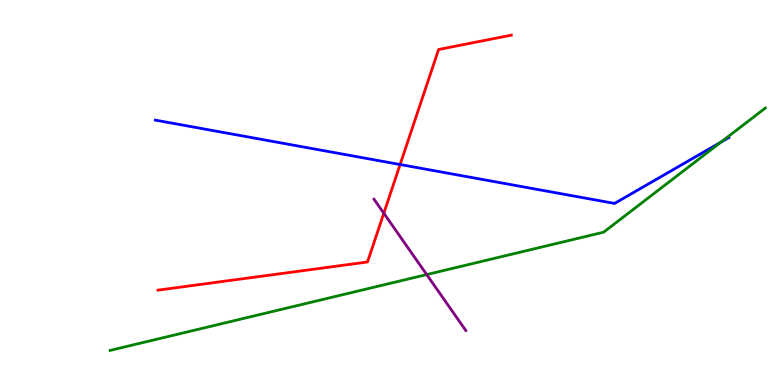[{'lines': ['blue', 'red'], 'intersections': [{'x': 5.16, 'y': 5.73}]}, {'lines': ['green', 'red'], 'intersections': []}, {'lines': ['purple', 'red'], 'intersections': [{'x': 4.95, 'y': 4.46}]}, {'lines': ['blue', 'green'], 'intersections': [{'x': 9.3, 'y': 6.31}]}, {'lines': ['blue', 'purple'], 'intersections': []}, {'lines': ['green', 'purple'], 'intersections': [{'x': 5.51, 'y': 2.87}]}]